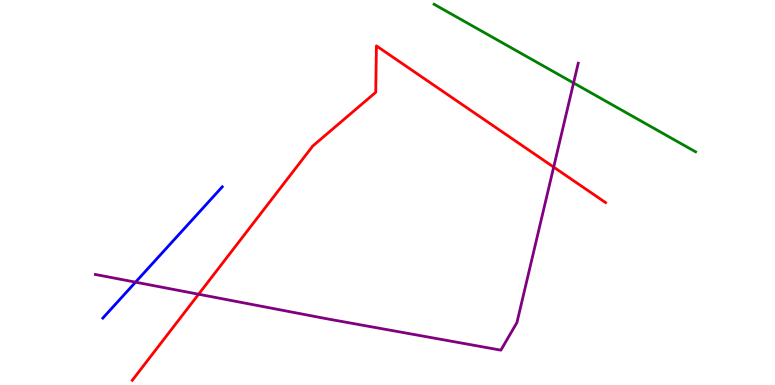[{'lines': ['blue', 'red'], 'intersections': []}, {'lines': ['green', 'red'], 'intersections': []}, {'lines': ['purple', 'red'], 'intersections': [{'x': 2.56, 'y': 2.36}, {'x': 7.14, 'y': 5.66}]}, {'lines': ['blue', 'green'], 'intersections': []}, {'lines': ['blue', 'purple'], 'intersections': [{'x': 1.75, 'y': 2.67}]}, {'lines': ['green', 'purple'], 'intersections': [{'x': 7.4, 'y': 7.84}]}]